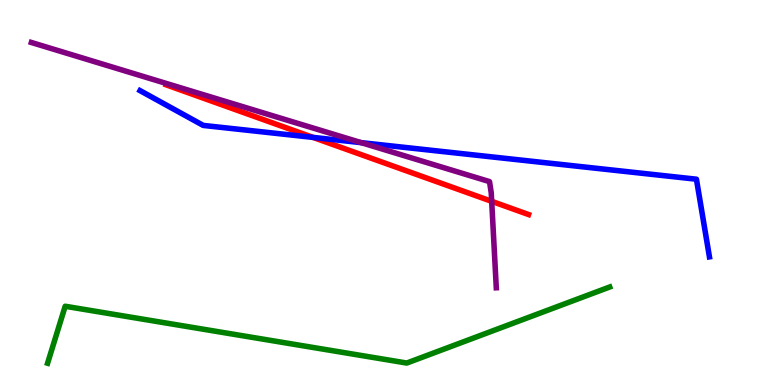[{'lines': ['blue', 'red'], 'intersections': [{'x': 4.04, 'y': 6.43}]}, {'lines': ['green', 'red'], 'intersections': []}, {'lines': ['purple', 'red'], 'intersections': [{'x': 6.34, 'y': 4.77}]}, {'lines': ['blue', 'green'], 'intersections': []}, {'lines': ['blue', 'purple'], 'intersections': [{'x': 4.66, 'y': 6.29}]}, {'lines': ['green', 'purple'], 'intersections': []}]